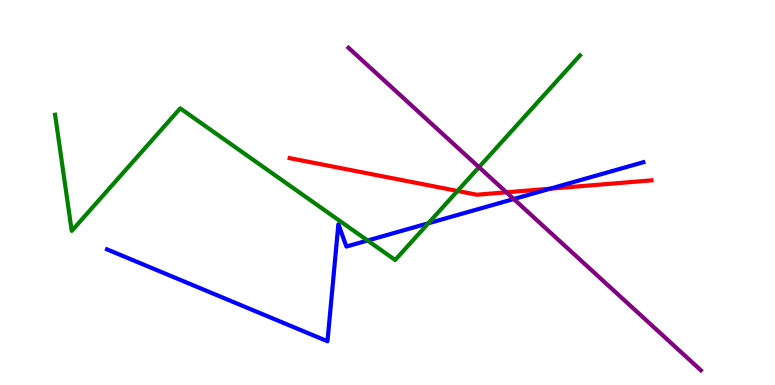[{'lines': ['blue', 'red'], 'intersections': [{'x': 7.1, 'y': 5.1}]}, {'lines': ['green', 'red'], 'intersections': [{'x': 5.9, 'y': 5.04}]}, {'lines': ['purple', 'red'], 'intersections': [{'x': 6.53, 'y': 5.01}]}, {'lines': ['blue', 'green'], 'intersections': [{'x': 4.74, 'y': 3.75}, {'x': 5.53, 'y': 4.2}]}, {'lines': ['blue', 'purple'], 'intersections': [{'x': 6.63, 'y': 4.83}]}, {'lines': ['green', 'purple'], 'intersections': [{'x': 6.18, 'y': 5.66}]}]